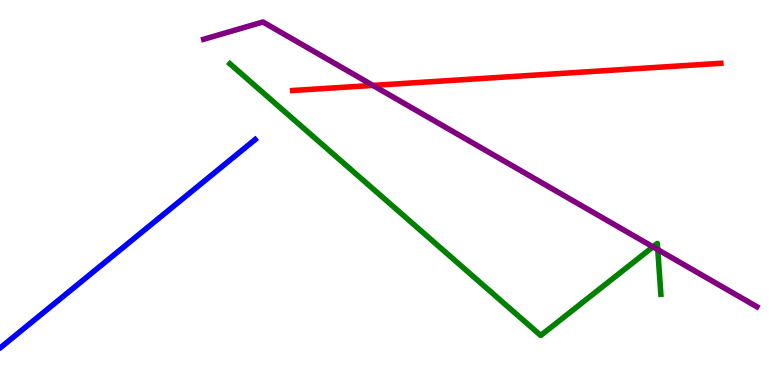[{'lines': ['blue', 'red'], 'intersections': []}, {'lines': ['green', 'red'], 'intersections': []}, {'lines': ['purple', 'red'], 'intersections': [{'x': 4.81, 'y': 7.78}]}, {'lines': ['blue', 'green'], 'intersections': []}, {'lines': ['blue', 'purple'], 'intersections': []}, {'lines': ['green', 'purple'], 'intersections': [{'x': 8.43, 'y': 3.59}, {'x': 8.49, 'y': 3.52}]}]